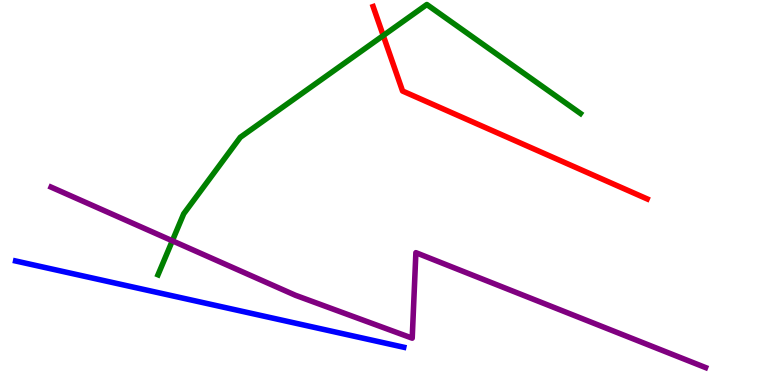[{'lines': ['blue', 'red'], 'intersections': []}, {'lines': ['green', 'red'], 'intersections': [{'x': 4.95, 'y': 9.08}]}, {'lines': ['purple', 'red'], 'intersections': []}, {'lines': ['blue', 'green'], 'intersections': []}, {'lines': ['blue', 'purple'], 'intersections': []}, {'lines': ['green', 'purple'], 'intersections': [{'x': 2.22, 'y': 3.75}]}]